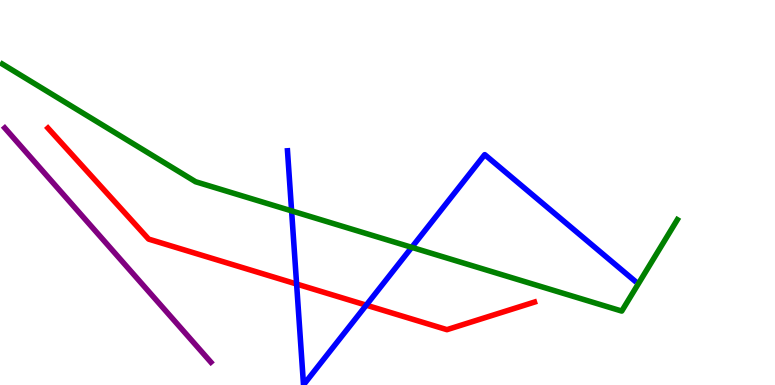[{'lines': ['blue', 'red'], 'intersections': [{'x': 3.83, 'y': 2.62}, {'x': 4.73, 'y': 2.07}]}, {'lines': ['green', 'red'], 'intersections': []}, {'lines': ['purple', 'red'], 'intersections': []}, {'lines': ['blue', 'green'], 'intersections': [{'x': 3.76, 'y': 4.52}, {'x': 5.31, 'y': 3.58}]}, {'lines': ['blue', 'purple'], 'intersections': []}, {'lines': ['green', 'purple'], 'intersections': []}]